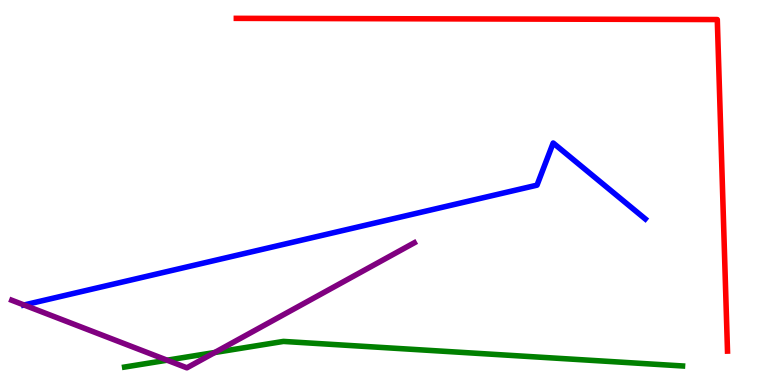[{'lines': ['blue', 'red'], 'intersections': []}, {'lines': ['green', 'red'], 'intersections': []}, {'lines': ['purple', 'red'], 'intersections': []}, {'lines': ['blue', 'green'], 'intersections': []}, {'lines': ['blue', 'purple'], 'intersections': [{'x': 0.31, 'y': 2.08}]}, {'lines': ['green', 'purple'], 'intersections': [{'x': 2.16, 'y': 0.644}, {'x': 2.77, 'y': 0.844}]}]